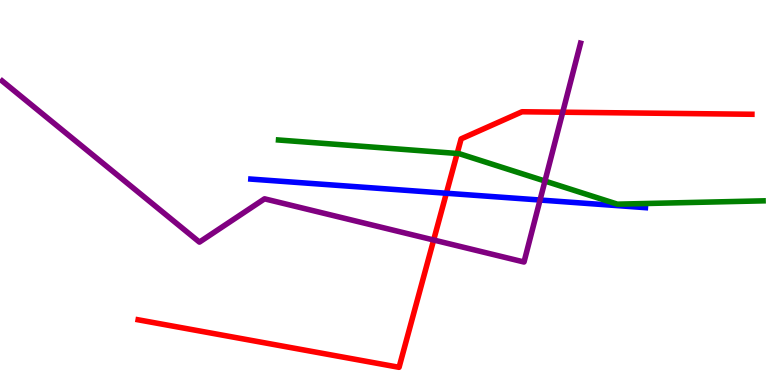[{'lines': ['blue', 'red'], 'intersections': [{'x': 5.76, 'y': 4.98}]}, {'lines': ['green', 'red'], 'intersections': [{'x': 5.9, 'y': 6.01}]}, {'lines': ['purple', 'red'], 'intersections': [{'x': 5.6, 'y': 3.77}, {'x': 7.26, 'y': 7.09}]}, {'lines': ['blue', 'green'], 'intersections': []}, {'lines': ['blue', 'purple'], 'intersections': [{'x': 6.97, 'y': 4.8}]}, {'lines': ['green', 'purple'], 'intersections': [{'x': 7.03, 'y': 5.3}]}]